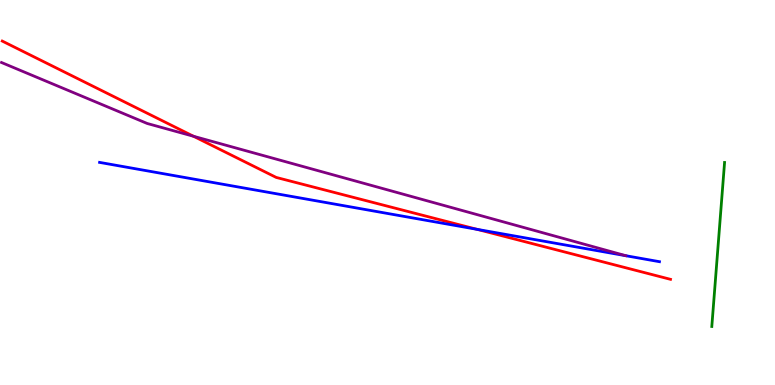[{'lines': ['blue', 'red'], 'intersections': [{'x': 6.16, 'y': 4.04}]}, {'lines': ['green', 'red'], 'intersections': []}, {'lines': ['purple', 'red'], 'intersections': [{'x': 2.5, 'y': 6.46}]}, {'lines': ['blue', 'green'], 'intersections': []}, {'lines': ['blue', 'purple'], 'intersections': []}, {'lines': ['green', 'purple'], 'intersections': []}]